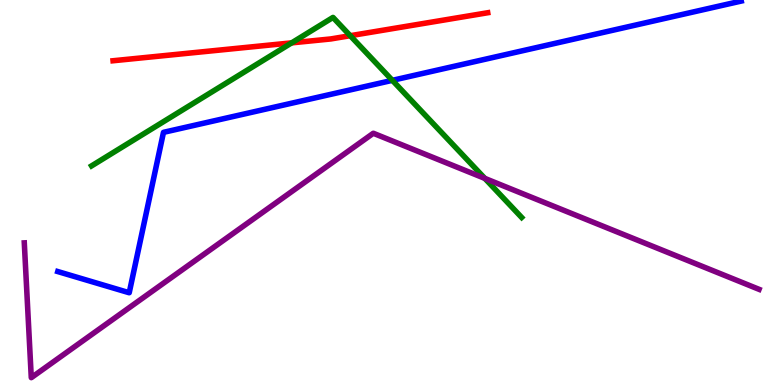[{'lines': ['blue', 'red'], 'intersections': []}, {'lines': ['green', 'red'], 'intersections': [{'x': 3.76, 'y': 8.89}, {'x': 4.52, 'y': 9.07}]}, {'lines': ['purple', 'red'], 'intersections': []}, {'lines': ['blue', 'green'], 'intersections': [{'x': 5.06, 'y': 7.91}]}, {'lines': ['blue', 'purple'], 'intersections': []}, {'lines': ['green', 'purple'], 'intersections': [{'x': 6.26, 'y': 5.37}]}]